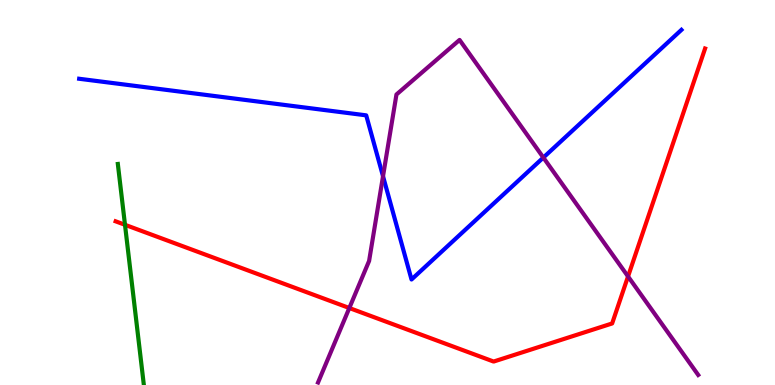[{'lines': ['blue', 'red'], 'intersections': []}, {'lines': ['green', 'red'], 'intersections': [{'x': 1.61, 'y': 4.16}]}, {'lines': ['purple', 'red'], 'intersections': [{'x': 4.51, 'y': 2.0}, {'x': 8.1, 'y': 2.82}]}, {'lines': ['blue', 'green'], 'intersections': []}, {'lines': ['blue', 'purple'], 'intersections': [{'x': 4.94, 'y': 5.42}, {'x': 7.01, 'y': 5.91}]}, {'lines': ['green', 'purple'], 'intersections': []}]